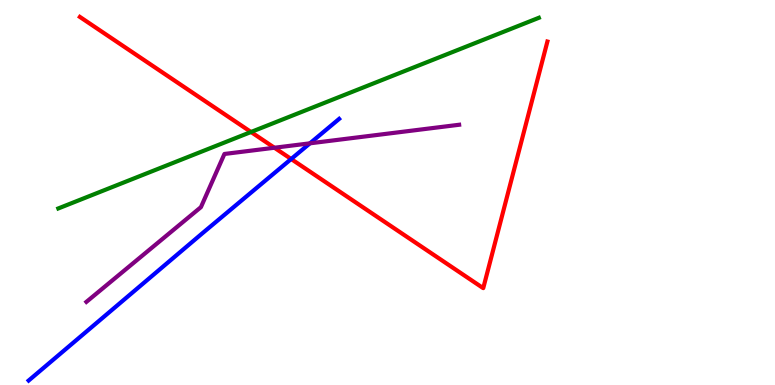[{'lines': ['blue', 'red'], 'intersections': [{'x': 3.76, 'y': 5.87}]}, {'lines': ['green', 'red'], 'intersections': [{'x': 3.24, 'y': 6.57}]}, {'lines': ['purple', 'red'], 'intersections': [{'x': 3.54, 'y': 6.16}]}, {'lines': ['blue', 'green'], 'intersections': []}, {'lines': ['blue', 'purple'], 'intersections': [{'x': 4.0, 'y': 6.28}]}, {'lines': ['green', 'purple'], 'intersections': []}]